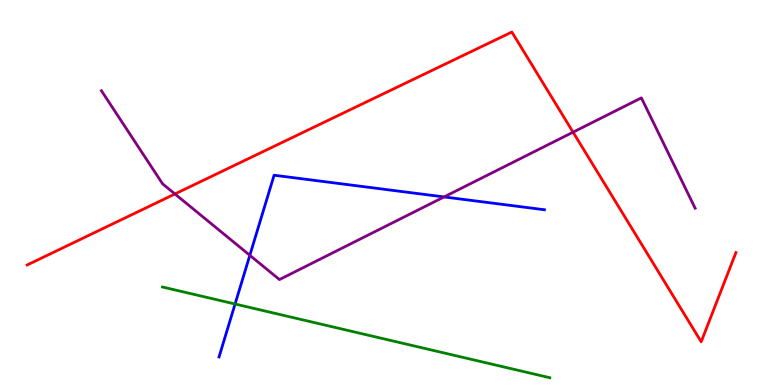[{'lines': ['blue', 'red'], 'intersections': []}, {'lines': ['green', 'red'], 'intersections': []}, {'lines': ['purple', 'red'], 'intersections': [{'x': 2.26, 'y': 4.96}, {'x': 7.39, 'y': 6.57}]}, {'lines': ['blue', 'green'], 'intersections': [{'x': 3.03, 'y': 2.1}]}, {'lines': ['blue', 'purple'], 'intersections': [{'x': 3.22, 'y': 3.37}, {'x': 5.73, 'y': 4.88}]}, {'lines': ['green', 'purple'], 'intersections': []}]